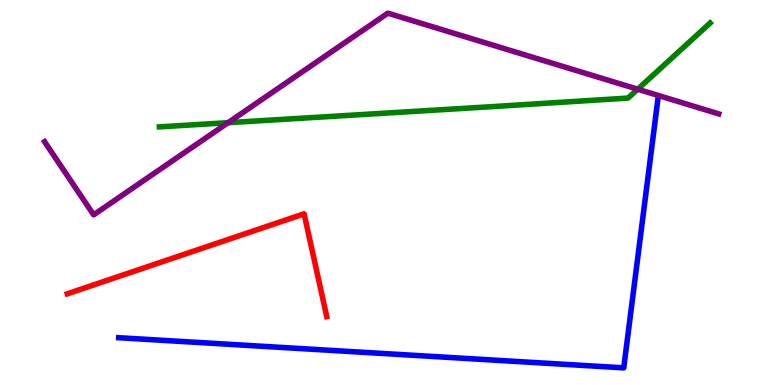[{'lines': ['blue', 'red'], 'intersections': []}, {'lines': ['green', 'red'], 'intersections': []}, {'lines': ['purple', 'red'], 'intersections': []}, {'lines': ['blue', 'green'], 'intersections': []}, {'lines': ['blue', 'purple'], 'intersections': []}, {'lines': ['green', 'purple'], 'intersections': [{'x': 2.94, 'y': 6.81}, {'x': 8.23, 'y': 7.68}]}]